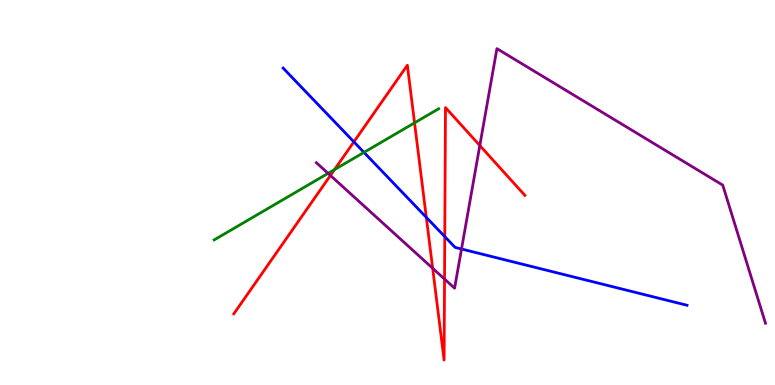[{'lines': ['blue', 'red'], 'intersections': [{'x': 4.57, 'y': 6.32}, {'x': 5.5, 'y': 4.35}, {'x': 5.74, 'y': 3.85}]}, {'lines': ['green', 'red'], 'intersections': [{'x': 4.32, 'y': 5.59}, {'x': 5.35, 'y': 6.81}]}, {'lines': ['purple', 'red'], 'intersections': [{'x': 4.26, 'y': 5.44}, {'x': 5.58, 'y': 3.03}, {'x': 5.74, 'y': 2.75}, {'x': 6.19, 'y': 6.22}]}, {'lines': ['blue', 'green'], 'intersections': [{'x': 4.7, 'y': 6.04}]}, {'lines': ['blue', 'purple'], 'intersections': [{'x': 5.96, 'y': 3.53}]}, {'lines': ['green', 'purple'], 'intersections': [{'x': 4.23, 'y': 5.5}]}]